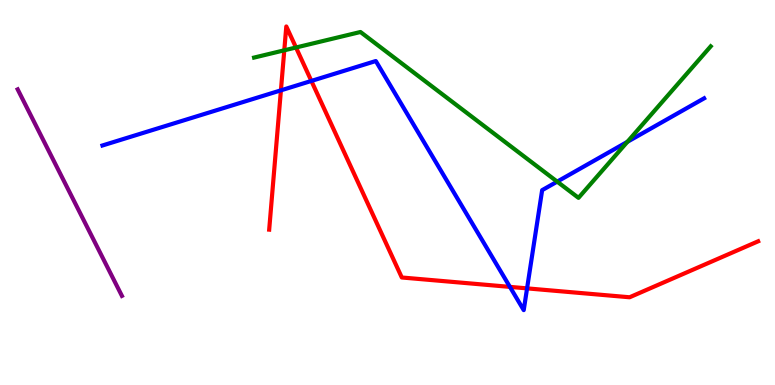[{'lines': ['blue', 'red'], 'intersections': [{'x': 3.62, 'y': 7.65}, {'x': 4.02, 'y': 7.9}, {'x': 6.58, 'y': 2.55}, {'x': 6.8, 'y': 2.51}]}, {'lines': ['green', 'red'], 'intersections': [{'x': 3.67, 'y': 8.69}, {'x': 3.82, 'y': 8.77}]}, {'lines': ['purple', 'red'], 'intersections': []}, {'lines': ['blue', 'green'], 'intersections': [{'x': 7.19, 'y': 5.28}, {'x': 8.1, 'y': 6.32}]}, {'lines': ['blue', 'purple'], 'intersections': []}, {'lines': ['green', 'purple'], 'intersections': []}]